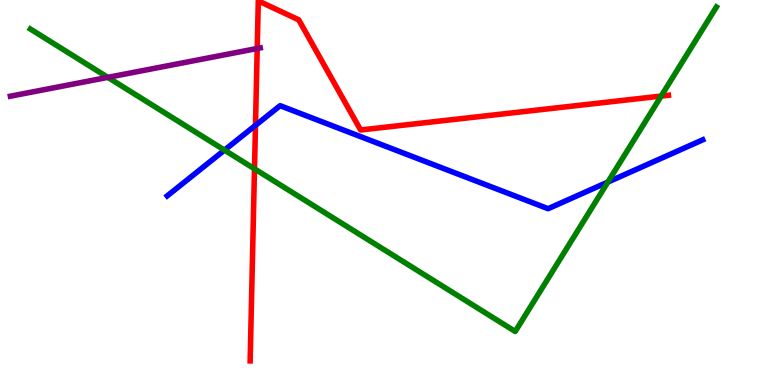[{'lines': ['blue', 'red'], 'intersections': [{'x': 3.3, 'y': 6.74}]}, {'lines': ['green', 'red'], 'intersections': [{'x': 3.28, 'y': 5.61}, {'x': 8.53, 'y': 7.5}]}, {'lines': ['purple', 'red'], 'intersections': [{'x': 3.32, 'y': 8.74}]}, {'lines': ['blue', 'green'], 'intersections': [{'x': 2.9, 'y': 6.1}, {'x': 7.84, 'y': 5.27}]}, {'lines': ['blue', 'purple'], 'intersections': []}, {'lines': ['green', 'purple'], 'intersections': [{'x': 1.39, 'y': 7.99}]}]